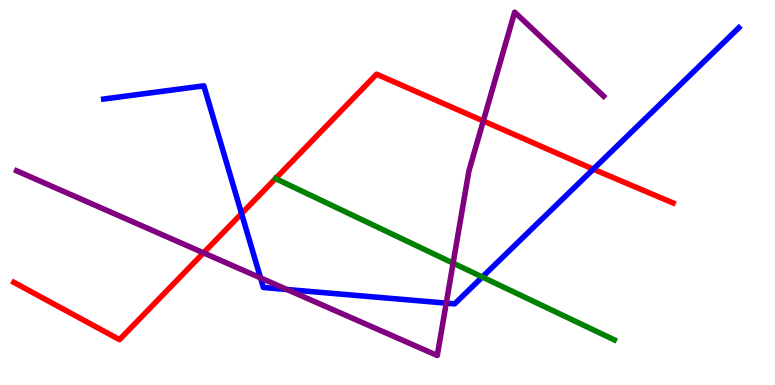[{'lines': ['blue', 'red'], 'intersections': [{'x': 3.12, 'y': 4.45}, {'x': 7.66, 'y': 5.61}]}, {'lines': ['green', 'red'], 'intersections': []}, {'lines': ['purple', 'red'], 'intersections': [{'x': 2.63, 'y': 3.43}, {'x': 6.24, 'y': 6.86}]}, {'lines': ['blue', 'green'], 'intersections': [{'x': 6.22, 'y': 2.8}]}, {'lines': ['blue', 'purple'], 'intersections': [{'x': 3.36, 'y': 2.78}, {'x': 3.7, 'y': 2.48}, {'x': 5.76, 'y': 2.13}]}, {'lines': ['green', 'purple'], 'intersections': [{'x': 5.85, 'y': 3.17}]}]